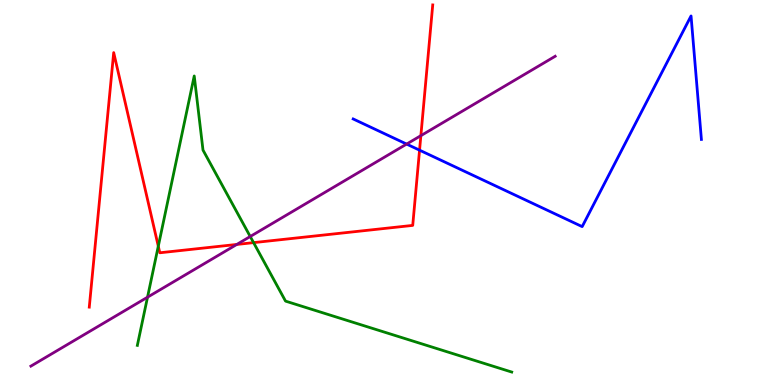[{'lines': ['blue', 'red'], 'intersections': [{'x': 5.41, 'y': 6.1}]}, {'lines': ['green', 'red'], 'intersections': [{'x': 2.04, 'y': 3.61}, {'x': 3.27, 'y': 3.7}]}, {'lines': ['purple', 'red'], 'intersections': [{'x': 3.06, 'y': 3.65}, {'x': 5.43, 'y': 6.48}]}, {'lines': ['blue', 'green'], 'intersections': []}, {'lines': ['blue', 'purple'], 'intersections': [{'x': 5.25, 'y': 6.26}]}, {'lines': ['green', 'purple'], 'intersections': [{'x': 1.9, 'y': 2.28}, {'x': 3.23, 'y': 3.86}]}]